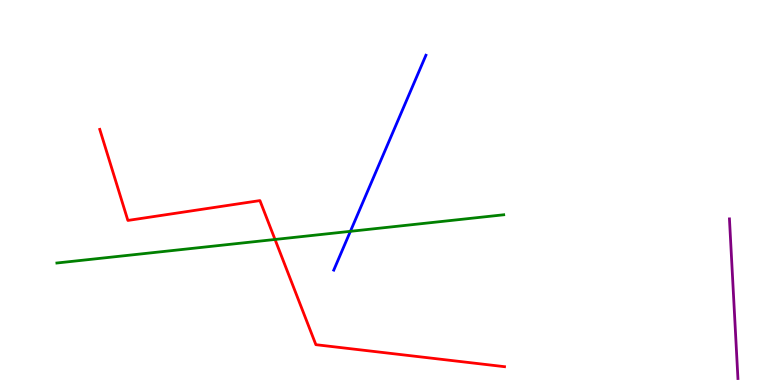[{'lines': ['blue', 'red'], 'intersections': []}, {'lines': ['green', 'red'], 'intersections': [{'x': 3.55, 'y': 3.78}]}, {'lines': ['purple', 'red'], 'intersections': []}, {'lines': ['blue', 'green'], 'intersections': [{'x': 4.52, 'y': 3.99}]}, {'lines': ['blue', 'purple'], 'intersections': []}, {'lines': ['green', 'purple'], 'intersections': []}]